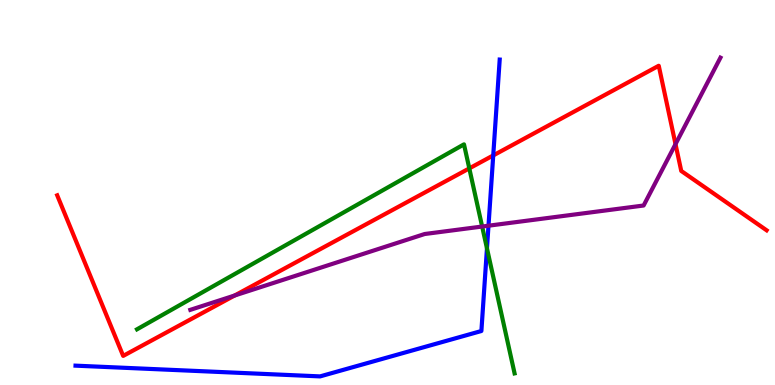[{'lines': ['blue', 'red'], 'intersections': [{'x': 6.36, 'y': 5.96}]}, {'lines': ['green', 'red'], 'intersections': [{'x': 6.06, 'y': 5.63}]}, {'lines': ['purple', 'red'], 'intersections': [{'x': 3.03, 'y': 2.32}, {'x': 8.72, 'y': 6.26}]}, {'lines': ['blue', 'green'], 'intersections': [{'x': 6.28, 'y': 3.55}]}, {'lines': ['blue', 'purple'], 'intersections': [{'x': 6.3, 'y': 4.14}]}, {'lines': ['green', 'purple'], 'intersections': [{'x': 6.22, 'y': 4.12}]}]